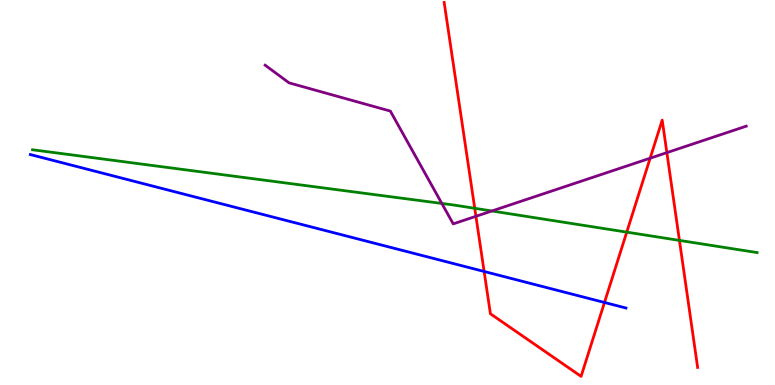[{'lines': ['blue', 'red'], 'intersections': [{'x': 6.25, 'y': 2.95}, {'x': 7.8, 'y': 2.14}]}, {'lines': ['green', 'red'], 'intersections': [{'x': 6.13, 'y': 4.59}, {'x': 8.09, 'y': 3.97}, {'x': 8.77, 'y': 3.76}]}, {'lines': ['purple', 'red'], 'intersections': [{'x': 6.14, 'y': 4.38}, {'x': 8.39, 'y': 5.89}, {'x': 8.6, 'y': 6.04}]}, {'lines': ['blue', 'green'], 'intersections': []}, {'lines': ['blue', 'purple'], 'intersections': []}, {'lines': ['green', 'purple'], 'intersections': [{'x': 5.7, 'y': 4.72}, {'x': 6.35, 'y': 4.52}]}]